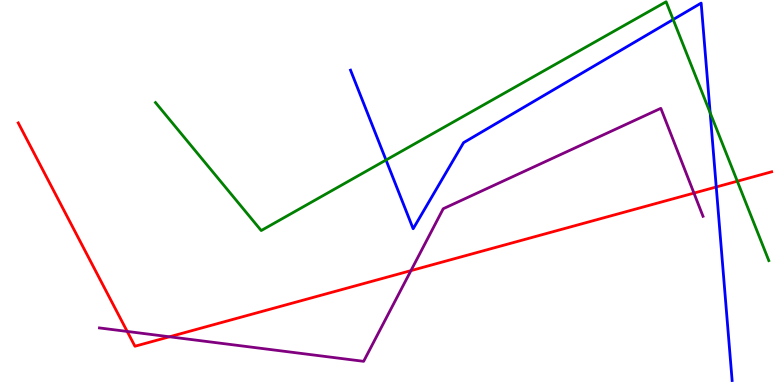[{'lines': ['blue', 'red'], 'intersections': [{'x': 9.24, 'y': 5.14}]}, {'lines': ['green', 'red'], 'intersections': [{'x': 9.51, 'y': 5.29}]}, {'lines': ['purple', 'red'], 'intersections': [{'x': 1.64, 'y': 1.39}, {'x': 2.19, 'y': 1.25}, {'x': 5.3, 'y': 2.97}, {'x': 8.95, 'y': 4.98}]}, {'lines': ['blue', 'green'], 'intersections': [{'x': 4.98, 'y': 5.84}, {'x': 8.69, 'y': 9.49}, {'x': 9.16, 'y': 7.07}]}, {'lines': ['blue', 'purple'], 'intersections': []}, {'lines': ['green', 'purple'], 'intersections': []}]